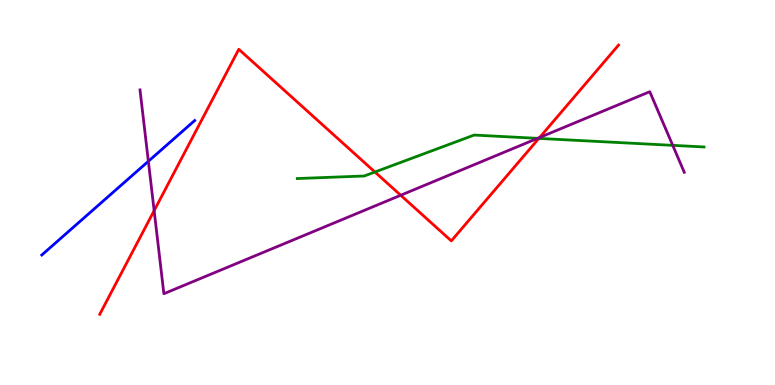[{'lines': ['blue', 'red'], 'intersections': []}, {'lines': ['green', 'red'], 'intersections': [{'x': 4.84, 'y': 5.53}, {'x': 6.95, 'y': 6.4}]}, {'lines': ['purple', 'red'], 'intersections': [{'x': 1.99, 'y': 4.53}, {'x': 5.17, 'y': 4.93}, {'x': 6.96, 'y': 6.43}]}, {'lines': ['blue', 'green'], 'intersections': []}, {'lines': ['blue', 'purple'], 'intersections': [{'x': 1.91, 'y': 5.81}]}, {'lines': ['green', 'purple'], 'intersections': [{'x': 6.94, 'y': 6.41}, {'x': 8.68, 'y': 6.22}]}]